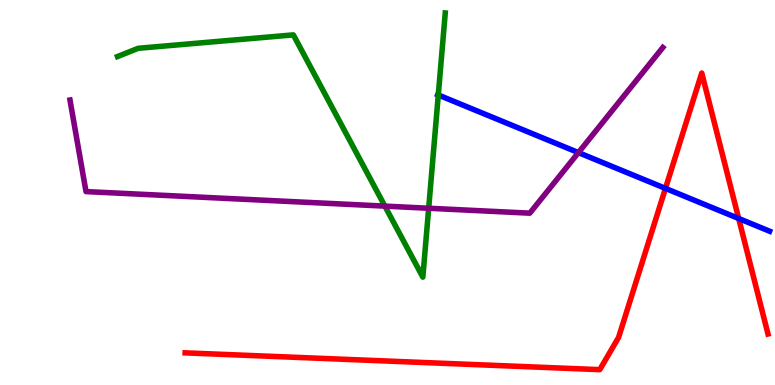[{'lines': ['blue', 'red'], 'intersections': [{'x': 8.59, 'y': 5.11}, {'x': 9.53, 'y': 4.32}]}, {'lines': ['green', 'red'], 'intersections': []}, {'lines': ['purple', 'red'], 'intersections': []}, {'lines': ['blue', 'green'], 'intersections': [{'x': 5.66, 'y': 7.53}]}, {'lines': ['blue', 'purple'], 'intersections': [{'x': 7.46, 'y': 6.04}]}, {'lines': ['green', 'purple'], 'intersections': [{'x': 4.97, 'y': 4.65}, {'x': 5.53, 'y': 4.59}]}]